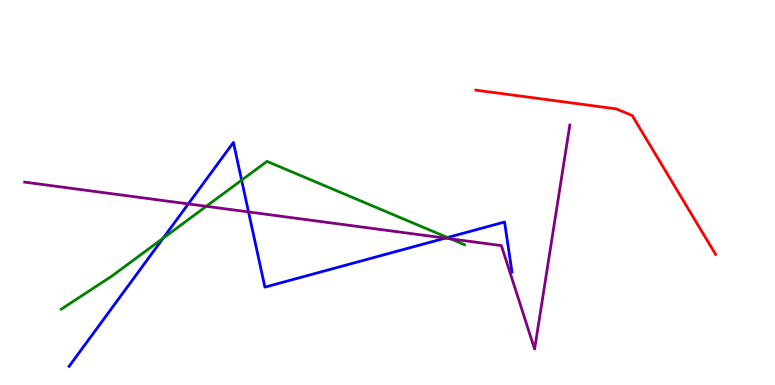[{'lines': ['blue', 'red'], 'intersections': []}, {'lines': ['green', 'red'], 'intersections': []}, {'lines': ['purple', 'red'], 'intersections': []}, {'lines': ['blue', 'green'], 'intersections': [{'x': 2.11, 'y': 3.81}, {'x': 3.12, 'y': 5.32}, {'x': 5.77, 'y': 3.83}]}, {'lines': ['blue', 'purple'], 'intersections': [{'x': 2.43, 'y': 4.7}, {'x': 3.21, 'y': 4.5}, {'x': 5.75, 'y': 3.81}]}, {'lines': ['green', 'purple'], 'intersections': [{'x': 2.66, 'y': 4.64}, {'x': 5.81, 'y': 3.8}]}]